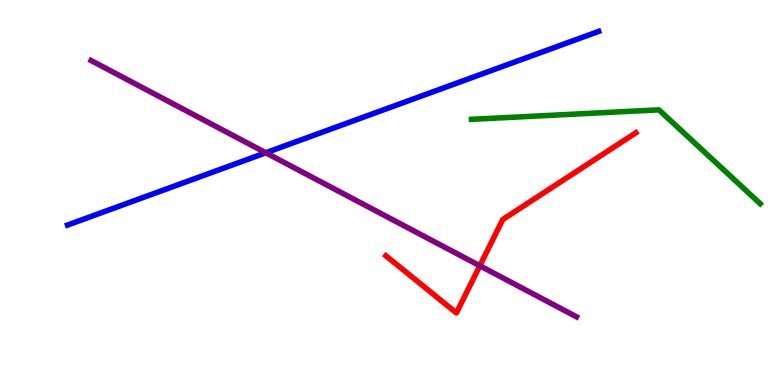[{'lines': ['blue', 'red'], 'intersections': []}, {'lines': ['green', 'red'], 'intersections': []}, {'lines': ['purple', 'red'], 'intersections': [{'x': 6.19, 'y': 3.1}]}, {'lines': ['blue', 'green'], 'intersections': []}, {'lines': ['blue', 'purple'], 'intersections': [{'x': 3.43, 'y': 6.03}]}, {'lines': ['green', 'purple'], 'intersections': []}]